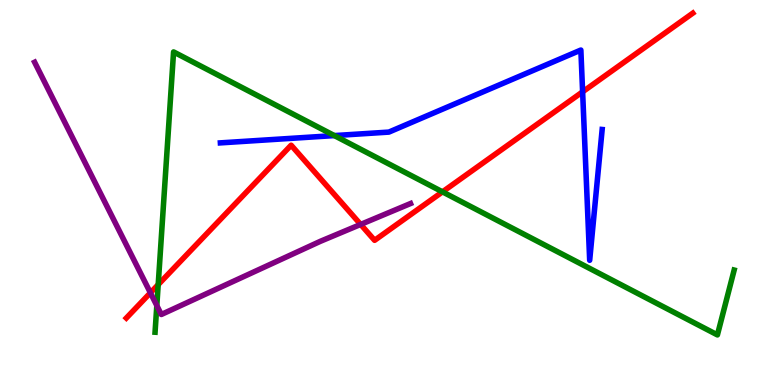[{'lines': ['blue', 'red'], 'intersections': [{'x': 7.52, 'y': 7.62}]}, {'lines': ['green', 'red'], 'intersections': [{'x': 2.04, 'y': 2.61}, {'x': 5.71, 'y': 5.02}]}, {'lines': ['purple', 'red'], 'intersections': [{'x': 1.94, 'y': 2.39}, {'x': 4.65, 'y': 4.17}]}, {'lines': ['blue', 'green'], 'intersections': [{'x': 4.31, 'y': 6.48}]}, {'lines': ['blue', 'purple'], 'intersections': []}, {'lines': ['green', 'purple'], 'intersections': [{'x': 2.02, 'y': 2.06}]}]